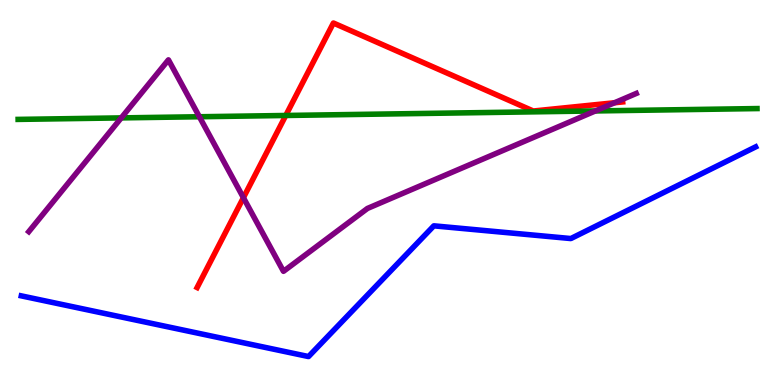[{'lines': ['blue', 'red'], 'intersections': []}, {'lines': ['green', 'red'], 'intersections': [{'x': 3.69, 'y': 7.0}]}, {'lines': ['purple', 'red'], 'intersections': [{'x': 3.14, 'y': 4.87}, {'x': 7.93, 'y': 7.33}]}, {'lines': ['blue', 'green'], 'intersections': []}, {'lines': ['blue', 'purple'], 'intersections': []}, {'lines': ['green', 'purple'], 'intersections': [{'x': 1.56, 'y': 6.94}, {'x': 2.57, 'y': 6.97}, {'x': 7.68, 'y': 7.12}]}]